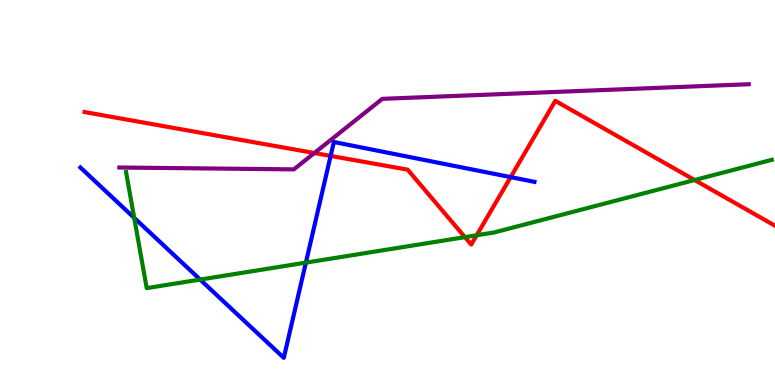[{'lines': ['blue', 'red'], 'intersections': [{'x': 4.27, 'y': 5.95}, {'x': 6.59, 'y': 5.4}]}, {'lines': ['green', 'red'], 'intersections': [{'x': 6.0, 'y': 3.84}, {'x': 6.15, 'y': 3.89}, {'x': 8.96, 'y': 5.32}]}, {'lines': ['purple', 'red'], 'intersections': [{'x': 4.06, 'y': 6.03}]}, {'lines': ['blue', 'green'], 'intersections': [{'x': 1.73, 'y': 4.34}, {'x': 2.58, 'y': 2.74}, {'x': 3.95, 'y': 3.18}]}, {'lines': ['blue', 'purple'], 'intersections': []}, {'lines': ['green', 'purple'], 'intersections': []}]